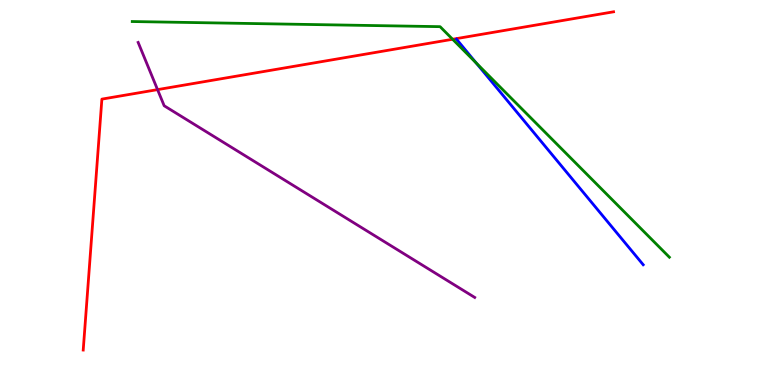[{'lines': ['blue', 'red'], 'intersections': []}, {'lines': ['green', 'red'], 'intersections': [{'x': 5.84, 'y': 8.98}]}, {'lines': ['purple', 'red'], 'intersections': [{'x': 2.03, 'y': 7.67}]}, {'lines': ['blue', 'green'], 'intersections': [{'x': 6.14, 'y': 8.36}]}, {'lines': ['blue', 'purple'], 'intersections': []}, {'lines': ['green', 'purple'], 'intersections': []}]